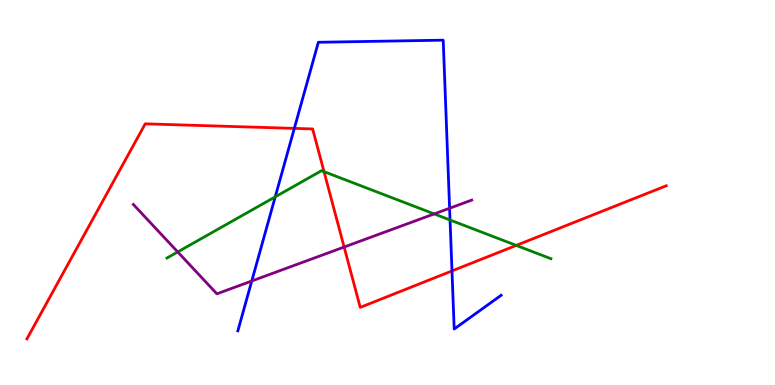[{'lines': ['blue', 'red'], 'intersections': [{'x': 3.8, 'y': 6.67}, {'x': 5.83, 'y': 2.96}]}, {'lines': ['green', 'red'], 'intersections': [{'x': 4.18, 'y': 5.54}, {'x': 6.66, 'y': 3.63}]}, {'lines': ['purple', 'red'], 'intersections': [{'x': 4.44, 'y': 3.58}]}, {'lines': ['blue', 'green'], 'intersections': [{'x': 3.55, 'y': 4.89}, {'x': 5.81, 'y': 4.29}]}, {'lines': ['blue', 'purple'], 'intersections': [{'x': 3.25, 'y': 2.7}, {'x': 5.8, 'y': 4.59}]}, {'lines': ['green', 'purple'], 'intersections': [{'x': 2.29, 'y': 3.46}, {'x': 5.6, 'y': 4.44}]}]